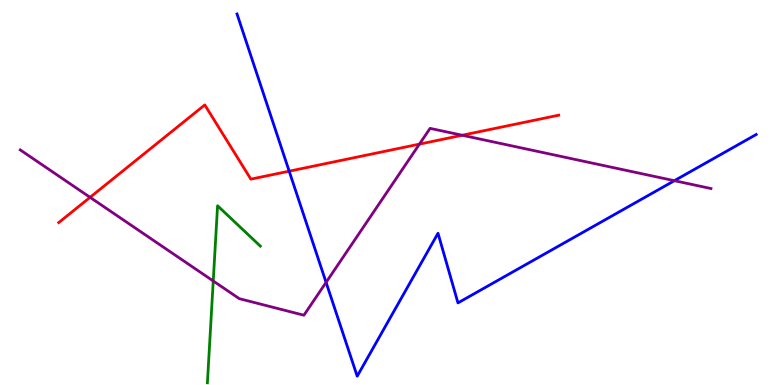[{'lines': ['blue', 'red'], 'intersections': [{'x': 3.73, 'y': 5.55}]}, {'lines': ['green', 'red'], 'intersections': []}, {'lines': ['purple', 'red'], 'intersections': [{'x': 1.16, 'y': 4.87}, {'x': 5.41, 'y': 6.26}, {'x': 5.96, 'y': 6.49}]}, {'lines': ['blue', 'green'], 'intersections': []}, {'lines': ['blue', 'purple'], 'intersections': [{'x': 4.21, 'y': 2.67}, {'x': 8.7, 'y': 5.31}]}, {'lines': ['green', 'purple'], 'intersections': [{'x': 2.75, 'y': 2.7}]}]